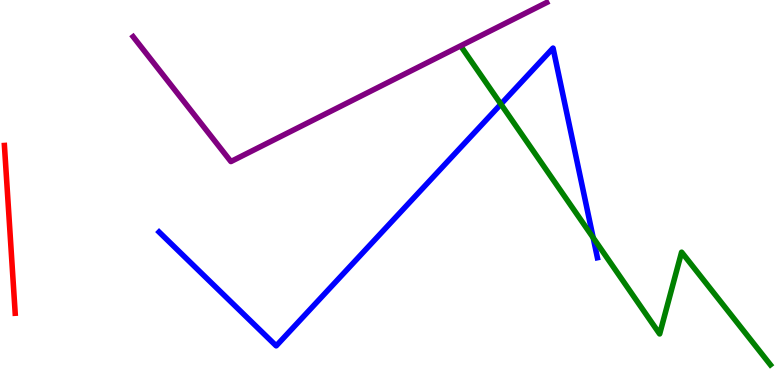[{'lines': ['blue', 'red'], 'intersections': []}, {'lines': ['green', 'red'], 'intersections': []}, {'lines': ['purple', 'red'], 'intersections': []}, {'lines': ['blue', 'green'], 'intersections': [{'x': 6.46, 'y': 7.29}, {'x': 7.65, 'y': 3.83}]}, {'lines': ['blue', 'purple'], 'intersections': []}, {'lines': ['green', 'purple'], 'intersections': []}]